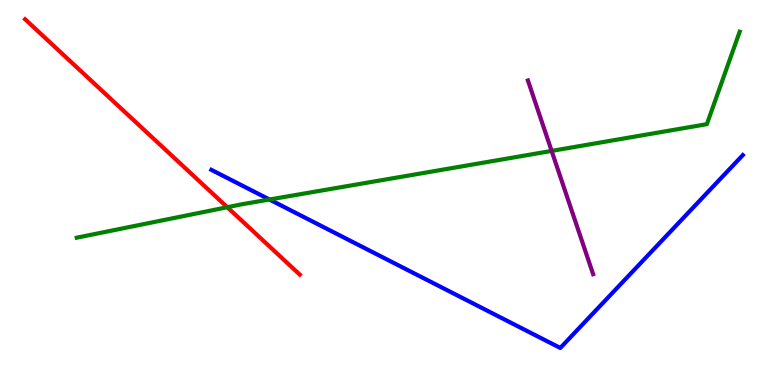[{'lines': ['blue', 'red'], 'intersections': []}, {'lines': ['green', 'red'], 'intersections': [{'x': 2.93, 'y': 4.62}]}, {'lines': ['purple', 'red'], 'intersections': []}, {'lines': ['blue', 'green'], 'intersections': [{'x': 3.48, 'y': 4.82}]}, {'lines': ['blue', 'purple'], 'intersections': []}, {'lines': ['green', 'purple'], 'intersections': [{'x': 7.12, 'y': 6.08}]}]